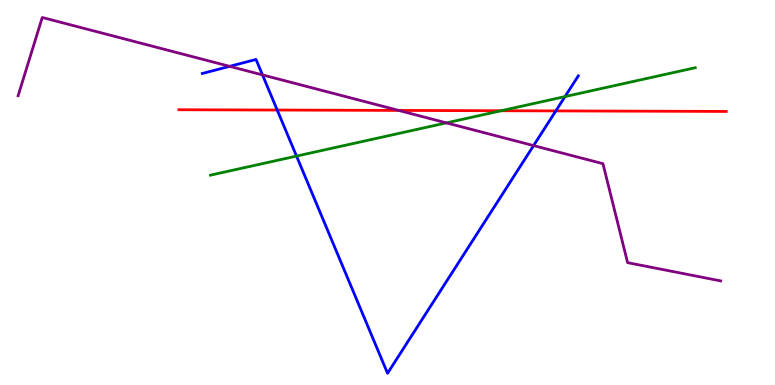[{'lines': ['blue', 'red'], 'intersections': [{'x': 3.58, 'y': 7.14}, {'x': 7.17, 'y': 7.12}]}, {'lines': ['green', 'red'], 'intersections': [{'x': 6.47, 'y': 7.12}]}, {'lines': ['purple', 'red'], 'intersections': [{'x': 5.14, 'y': 7.13}]}, {'lines': ['blue', 'green'], 'intersections': [{'x': 3.83, 'y': 5.95}, {'x': 7.29, 'y': 7.49}]}, {'lines': ['blue', 'purple'], 'intersections': [{'x': 2.96, 'y': 8.28}, {'x': 3.39, 'y': 8.05}, {'x': 6.88, 'y': 6.22}]}, {'lines': ['green', 'purple'], 'intersections': [{'x': 5.76, 'y': 6.81}]}]